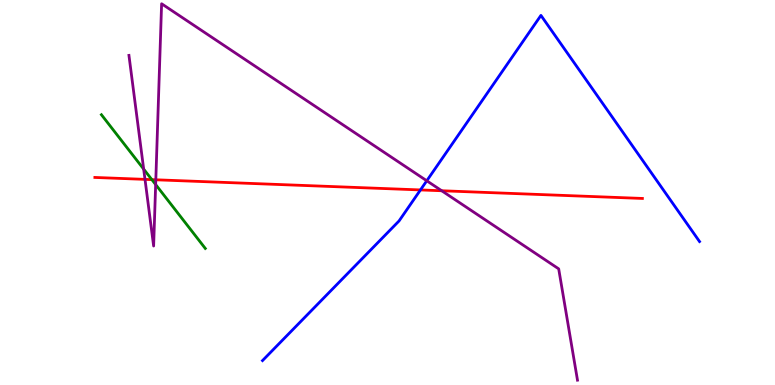[{'lines': ['blue', 'red'], 'intersections': [{'x': 5.43, 'y': 5.07}]}, {'lines': ['green', 'red'], 'intersections': [{'x': 1.96, 'y': 5.33}]}, {'lines': ['purple', 'red'], 'intersections': [{'x': 1.87, 'y': 5.34}, {'x': 2.01, 'y': 5.33}, {'x': 5.7, 'y': 5.05}]}, {'lines': ['blue', 'green'], 'intersections': []}, {'lines': ['blue', 'purple'], 'intersections': [{'x': 5.51, 'y': 5.3}]}, {'lines': ['green', 'purple'], 'intersections': [{'x': 1.85, 'y': 5.61}, {'x': 2.01, 'y': 5.21}]}]